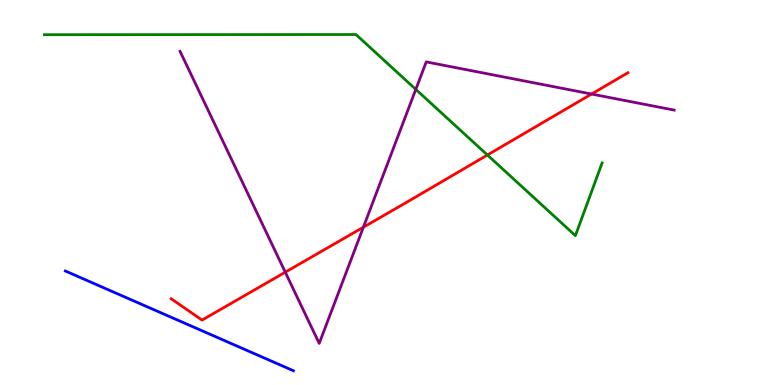[{'lines': ['blue', 'red'], 'intersections': []}, {'lines': ['green', 'red'], 'intersections': [{'x': 6.29, 'y': 5.97}]}, {'lines': ['purple', 'red'], 'intersections': [{'x': 3.68, 'y': 2.93}, {'x': 4.69, 'y': 4.1}, {'x': 7.63, 'y': 7.56}]}, {'lines': ['blue', 'green'], 'intersections': []}, {'lines': ['blue', 'purple'], 'intersections': []}, {'lines': ['green', 'purple'], 'intersections': [{'x': 5.37, 'y': 7.68}]}]